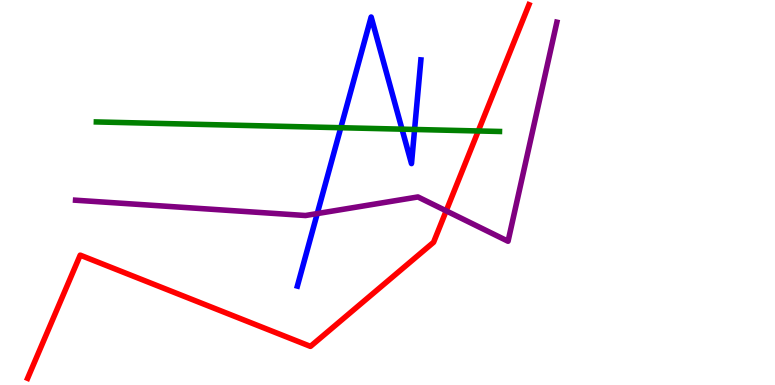[{'lines': ['blue', 'red'], 'intersections': []}, {'lines': ['green', 'red'], 'intersections': [{'x': 6.17, 'y': 6.6}]}, {'lines': ['purple', 'red'], 'intersections': [{'x': 5.76, 'y': 4.52}]}, {'lines': ['blue', 'green'], 'intersections': [{'x': 4.4, 'y': 6.68}, {'x': 5.19, 'y': 6.65}, {'x': 5.35, 'y': 6.64}]}, {'lines': ['blue', 'purple'], 'intersections': [{'x': 4.09, 'y': 4.45}]}, {'lines': ['green', 'purple'], 'intersections': []}]